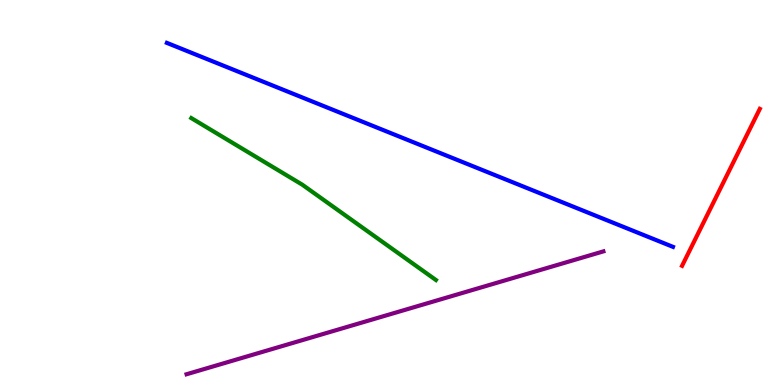[{'lines': ['blue', 'red'], 'intersections': []}, {'lines': ['green', 'red'], 'intersections': []}, {'lines': ['purple', 'red'], 'intersections': []}, {'lines': ['blue', 'green'], 'intersections': []}, {'lines': ['blue', 'purple'], 'intersections': []}, {'lines': ['green', 'purple'], 'intersections': []}]